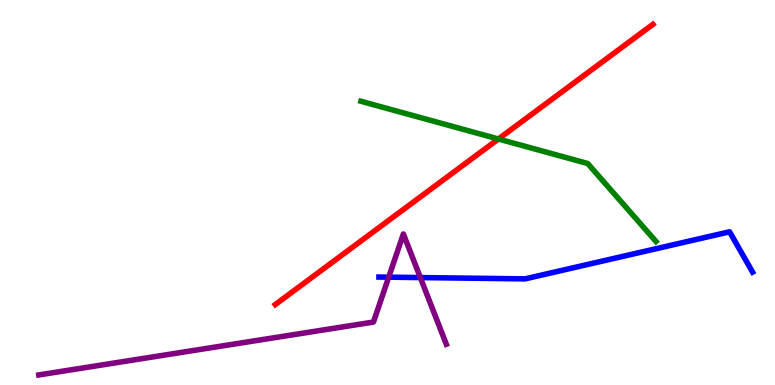[{'lines': ['blue', 'red'], 'intersections': []}, {'lines': ['green', 'red'], 'intersections': [{'x': 6.43, 'y': 6.39}]}, {'lines': ['purple', 'red'], 'intersections': []}, {'lines': ['blue', 'green'], 'intersections': []}, {'lines': ['blue', 'purple'], 'intersections': [{'x': 5.02, 'y': 2.8}, {'x': 5.42, 'y': 2.79}]}, {'lines': ['green', 'purple'], 'intersections': []}]